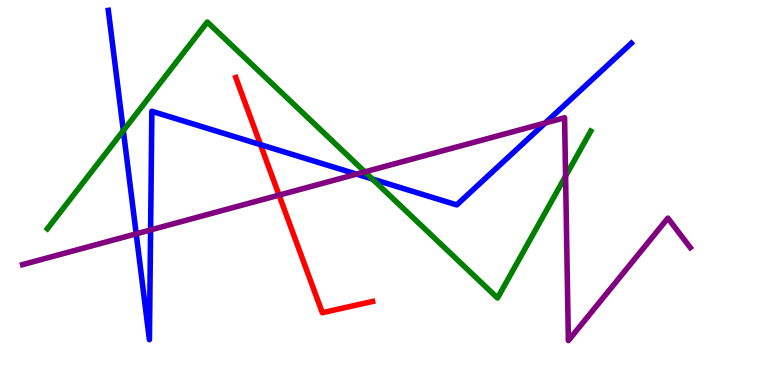[{'lines': ['blue', 'red'], 'intersections': [{'x': 3.36, 'y': 6.24}]}, {'lines': ['green', 'red'], 'intersections': []}, {'lines': ['purple', 'red'], 'intersections': [{'x': 3.6, 'y': 4.93}]}, {'lines': ['blue', 'green'], 'intersections': [{'x': 1.59, 'y': 6.61}, {'x': 4.8, 'y': 5.35}]}, {'lines': ['blue', 'purple'], 'intersections': [{'x': 1.76, 'y': 3.93}, {'x': 1.94, 'y': 4.03}, {'x': 4.6, 'y': 5.48}, {'x': 7.03, 'y': 6.8}]}, {'lines': ['green', 'purple'], 'intersections': [{'x': 4.71, 'y': 5.54}, {'x': 7.3, 'y': 5.42}]}]